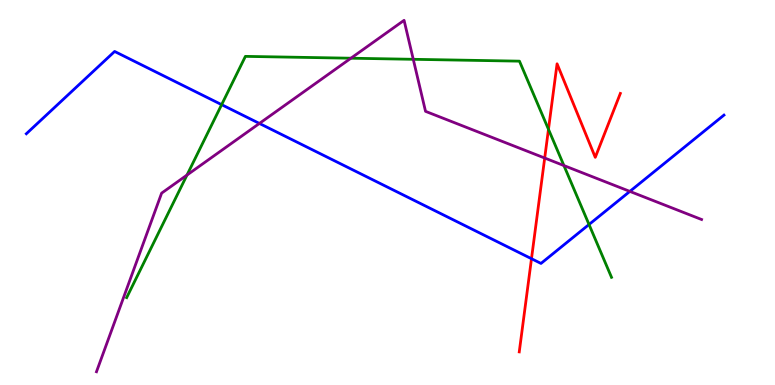[{'lines': ['blue', 'red'], 'intersections': [{'x': 6.86, 'y': 3.28}]}, {'lines': ['green', 'red'], 'intersections': [{'x': 7.08, 'y': 6.64}]}, {'lines': ['purple', 'red'], 'intersections': [{'x': 7.03, 'y': 5.9}]}, {'lines': ['blue', 'green'], 'intersections': [{'x': 2.86, 'y': 7.28}, {'x': 7.6, 'y': 4.17}]}, {'lines': ['blue', 'purple'], 'intersections': [{'x': 3.35, 'y': 6.79}, {'x': 8.13, 'y': 5.03}]}, {'lines': ['green', 'purple'], 'intersections': [{'x': 2.41, 'y': 5.45}, {'x': 4.53, 'y': 8.49}, {'x': 5.33, 'y': 8.46}, {'x': 7.28, 'y': 5.7}]}]